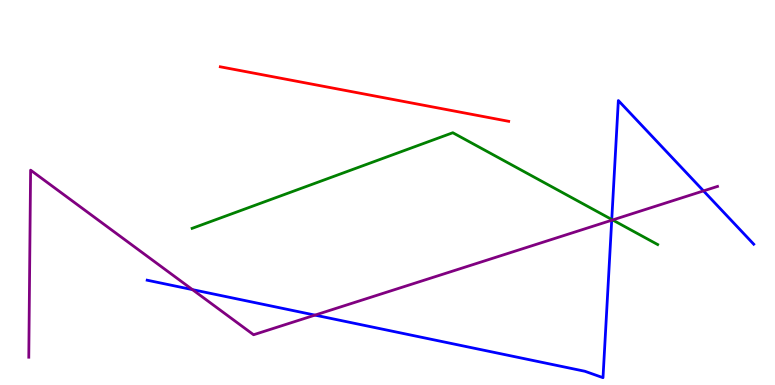[{'lines': ['blue', 'red'], 'intersections': []}, {'lines': ['green', 'red'], 'intersections': []}, {'lines': ['purple', 'red'], 'intersections': []}, {'lines': ['blue', 'green'], 'intersections': [{'x': 7.89, 'y': 4.3}]}, {'lines': ['blue', 'purple'], 'intersections': [{'x': 2.48, 'y': 2.48}, {'x': 4.06, 'y': 1.82}, {'x': 7.89, 'y': 4.28}, {'x': 9.08, 'y': 5.04}]}, {'lines': ['green', 'purple'], 'intersections': [{'x': 7.9, 'y': 4.29}]}]